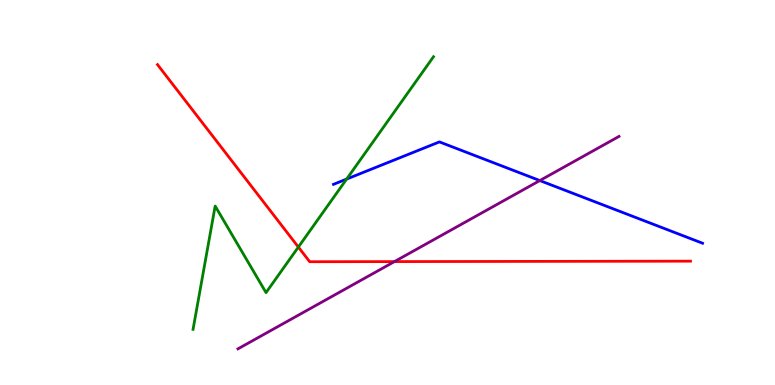[{'lines': ['blue', 'red'], 'intersections': []}, {'lines': ['green', 'red'], 'intersections': [{'x': 3.85, 'y': 3.58}]}, {'lines': ['purple', 'red'], 'intersections': [{'x': 5.09, 'y': 3.21}]}, {'lines': ['blue', 'green'], 'intersections': [{'x': 4.47, 'y': 5.35}]}, {'lines': ['blue', 'purple'], 'intersections': [{'x': 6.97, 'y': 5.31}]}, {'lines': ['green', 'purple'], 'intersections': []}]